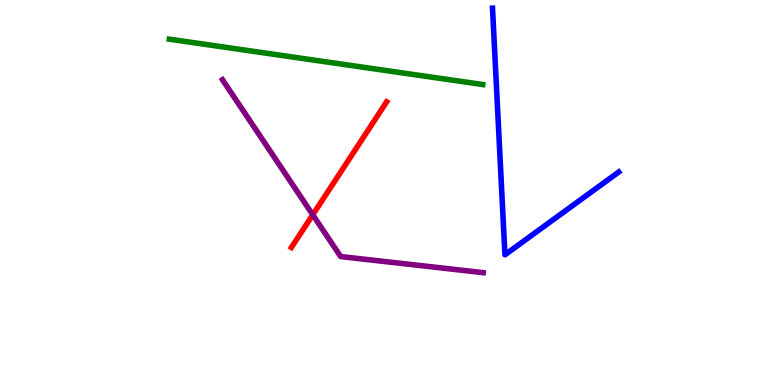[{'lines': ['blue', 'red'], 'intersections': []}, {'lines': ['green', 'red'], 'intersections': []}, {'lines': ['purple', 'red'], 'intersections': [{'x': 4.04, 'y': 4.42}]}, {'lines': ['blue', 'green'], 'intersections': []}, {'lines': ['blue', 'purple'], 'intersections': []}, {'lines': ['green', 'purple'], 'intersections': []}]